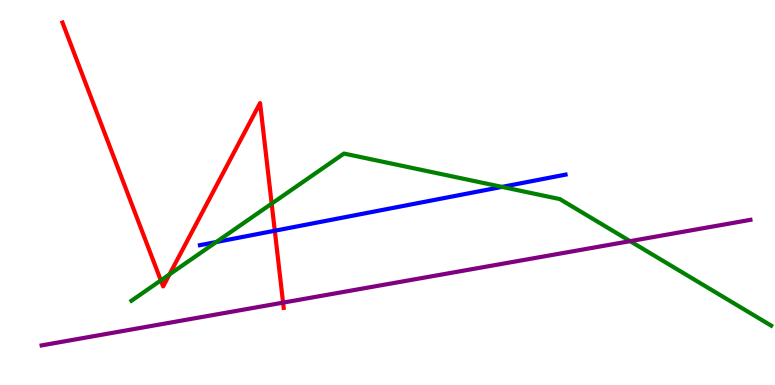[{'lines': ['blue', 'red'], 'intersections': [{'x': 3.55, 'y': 4.01}]}, {'lines': ['green', 'red'], 'intersections': [{'x': 2.08, 'y': 2.72}, {'x': 2.19, 'y': 2.87}, {'x': 3.51, 'y': 4.71}]}, {'lines': ['purple', 'red'], 'intersections': [{'x': 3.65, 'y': 2.14}]}, {'lines': ['blue', 'green'], 'intersections': [{'x': 2.79, 'y': 3.71}, {'x': 6.48, 'y': 5.15}]}, {'lines': ['blue', 'purple'], 'intersections': []}, {'lines': ['green', 'purple'], 'intersections': [{'x': 8.13, 'y': 3.74}]}]